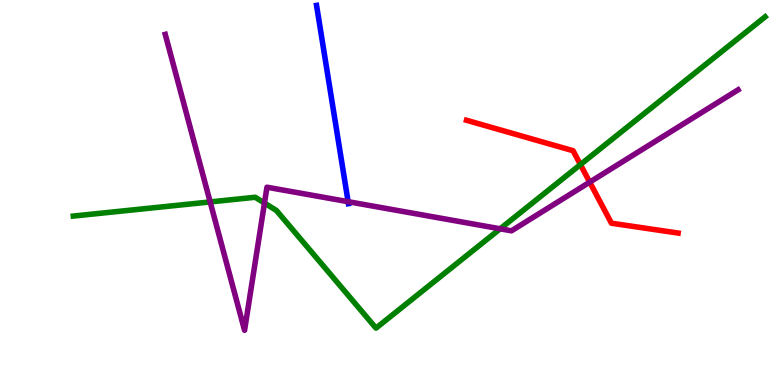[{'lines': ['blue', 'red'], 'intersections': []}, {'lines': ['green', 'red'], 'intersections': [{'x': 7.49, 'y': 5.72}]}, {'lines': ['purple', 'red'], 'intersections': [{'x': 7.61, 'y': 5.27}]}, {'lines': ['blue', 'green'], 'intersections': []}, {'lines': ['blue', 'purple'], 'intersections': [{'x': 4.49, 'y': 4.76}]}, {'lines': ['green', 'purple'], 'intersections': [{'x': 2.71, 'y': 4.76}, {'x': 3.41, 'y': 4.73}, {'x': 6.45, 'y': 4.06}]}]